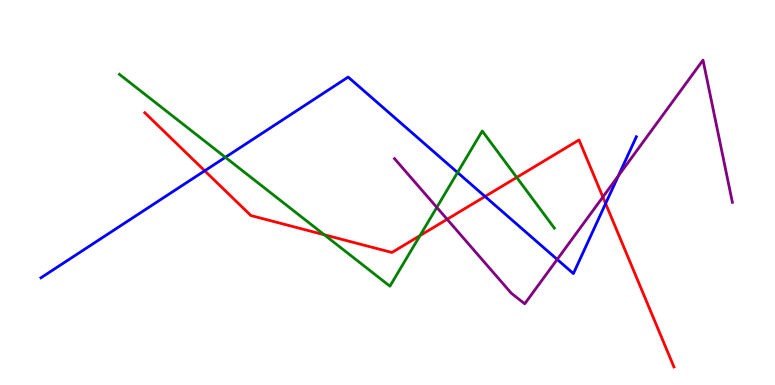[{'lines': ['blue', 'red'], 'intersections': [{'x': 2.64, 'y': 5.56}, {'x': 6.26, 'y': 4.9}, {'x': 7.81, 'y': 4.71}]}, {'lines': ['green', 'red'], 'intersections': [{'x': 4.18, 'y': 3.9}, {'x': 5.42, 'y': 3.88}, {'x': 6.67, 'y': 5.39}]}, {'lines': ['purple', 'red'], 'intersections': [{'x': 5.77, 'y': 4.3}, {'x': 7.78, 'y': 4.88}]}, {'lines': ['blue', 'green'], 'intersections': [{'x': 2.91, 'y': 5.91}, {'x': 5.9, 'y': 5.52}]}, {'lines': ['blue', 'purple'], 'intersections': [{'x': 7.19, 'y': 3.26}, {'x': 7.98, 'y': 5.43}]}, {'lines': ['green', 'purple'], 'intersections': [{'x': 5.64, 'y': 4.61}]}]